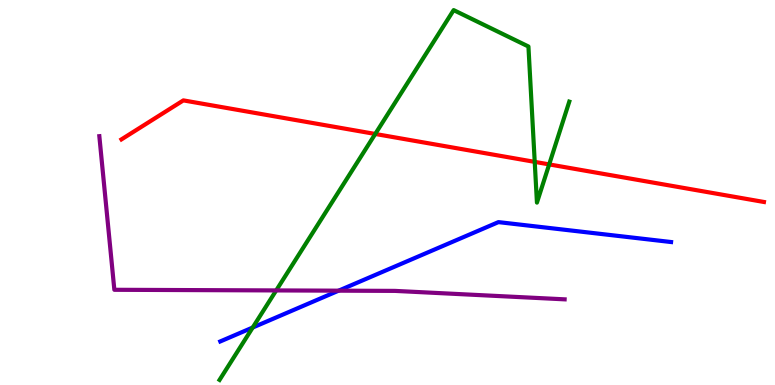[{'lines': ['blue', 'red'], 'intersections': []}, {'lines': ['green', 'red'], 'intersections': [{'x': 4.84, 'y': 6.52}, {'x': 6.9, 'y': 5.8}, {'x': 7.09, 'y': 5.73}]}, {'lines': ['purple', 'red'], 'intersections': []}, {'lines': ['blue', 'green'], 'intersections': [{'x': 3.26, 'y': 1.49}]}, {'lines': ['blue', 'purple'], 'intersections': [{'x': 4.37, 'y': 2.45}]}, {'lines': ['green', 'purple'], 'intersections': [{'x': 3.56, 'y': 2.46}]}]